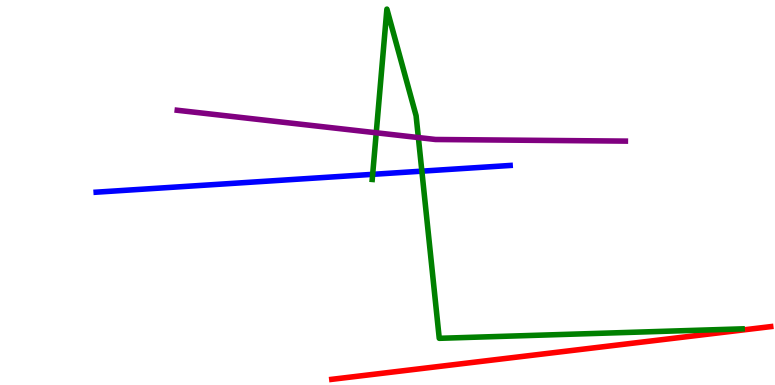[{'lines': ['blue', 'red'], 'intersections': []}, {'lines': ['green', 'red'], 'intersections': []}, {'lines': ['purple', 'red'], 'intersections': []}, {'lines': ['blue', 'green'], 'intersections': [{'x': 4.81, 'y': 5.47}, {'x': 5.44, 'y': 5.55}]}, {'lines': ['blue', 'purple'], 'intersections': []}, {'lines': ['green', 'purple'], 'intersections': [{'x': 4.85, 'y': 6.55}, {'x': 5.4, 'y': 6.43}]}]